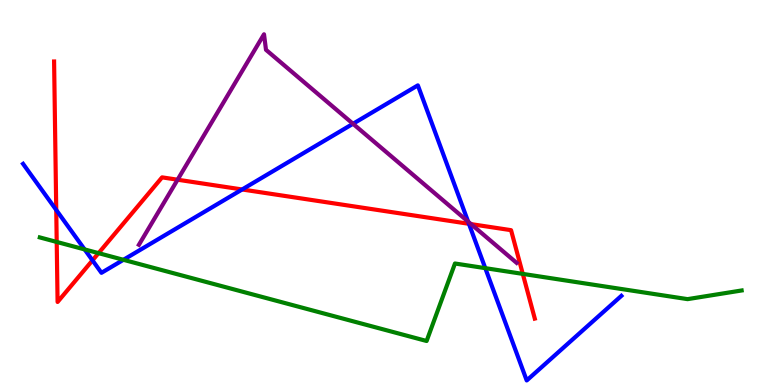[{'lines': ['blue', 'red'], 'intersections': [{'x': 0.726, 'y': 4.55}, {'x': 1.19, 'y': 3.24}, {'x': 3.12, 'y': 5.08}, {'x': 6.05, 'y': 4.19}]}, {'lines': ['green', 'red'], 'intersections': [{'x': 0.732, 'y': 3.72}, {'x': 1.27, 'y': 3.42}, {'x': 6.75, 'y': 2.89}]}, {'lines': ['purple', 'red'], 'intersections': [{'x': 2.29, 'y': 5.33}, {'x': 6.08, 'y': 4.18}]}, {'lines': ['blue', 'green'], 'intersections': [{'x': 1.09, 'y': 3.52}, {'x': 1.59, 'y': 3.25}, {'x': 6.26, 'y': 3.04}]}, {'lines': ['blue', 'purple'], 'intersections': [{'x': 4.55, 'y': 6.78}, {'x': 6.04, 'y': 4.24}]}, {'lines': ['green', 'purple'], 'intersections': []}]